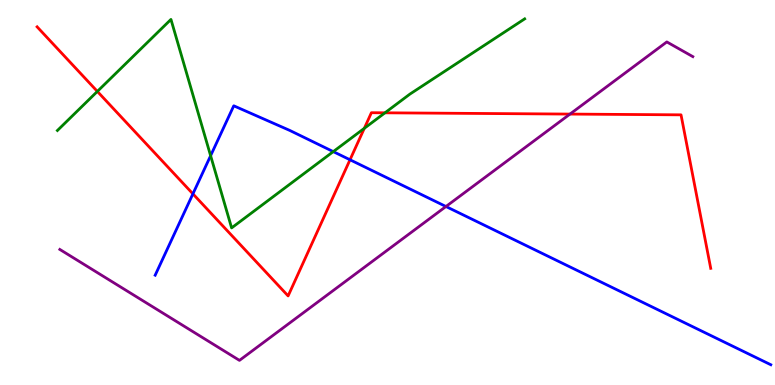[{'lines': ['blue', 'red'], 'intersections': [{'x': 2.49, 'y': 4.96}, {'x': 4.52, 'y': 5.85}]}, {'lines': ['green', 'red'], 'intersections': [{'x': 1.26, 'y': 7.63}, {'x': 4.7, 'y': 6.67}, {'x': 4.97, 'y': 7.07}]}, {'lines': ['purple', 'red'], 'intersections': [{'x': 7.35, 'y': 7.04}]}, {'lines': ['blue', 'green'], 'intersections': [{'x': 2.72, 'y': 5.96}, {'x': 4.3, 'y': 6.06}]}, {'lines': ['blue', 'purple'], 'intersections': [{'x': 5.75, 'y': 4.64}]}, {'lines': ['green', 'purple'], 'intersections': []}]